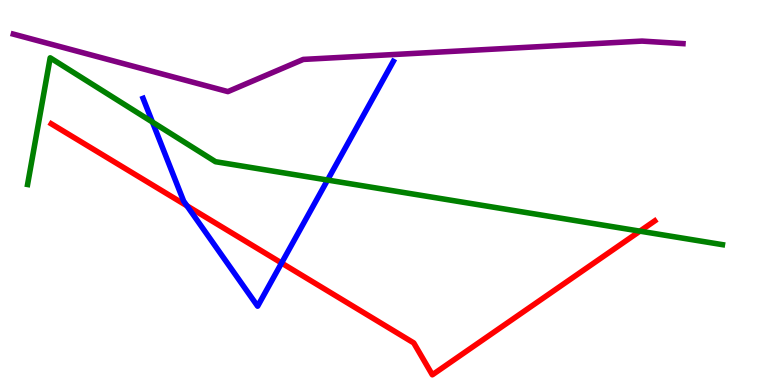[{'lines': ['blue', 'red'], 'intersections': [{'x': 2.41, 'y': 4.65}, {'x': 3.63, 'y': 3.17}]}, {'lines': ['green', 'red'], 'intersections': [{'x': 8.26, 'y': 4.0}]}, {'lines': ['purple', 'red'], 'intersections': []}, {'lines': ['blue', 'green'], 'intersections': [{'x': 1.97, 'y': 6.83}, {'x': 4.23, 'y': 5.32}]}, {'lines': ['blue', 'purple'], 'intersections': []}, {'lines': ['green', 'purple'], 'intersections': []}]